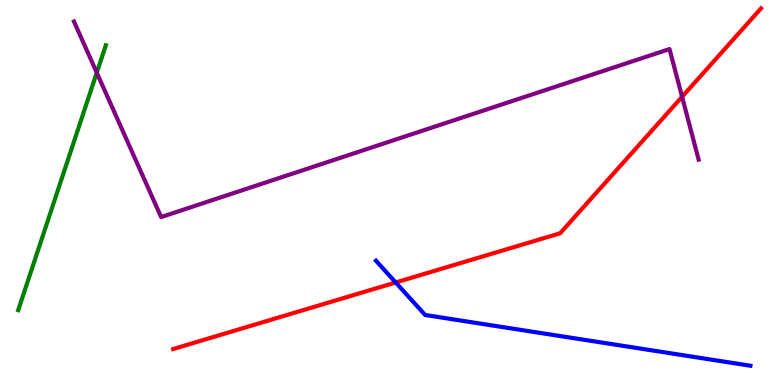[{'lines': ['blue', 'red'], 'intersections': [{'x': 5.11, 'y': 2.66}]}, {'lines': ['green', 'red'], 'intersections': []}, {'lines': ['purple', 'red'], 'intersections': [{'x': 8.8, 'y': 7.49}]}, {'lines': ['blue', 'green'], 'intersections': []}, {'lines': ['blue', 'purple'], 'intersections': []}, {'lines': ['green', 'purple'], 'intersections': [{'x': 1.25, 'y': 8.11}]}]